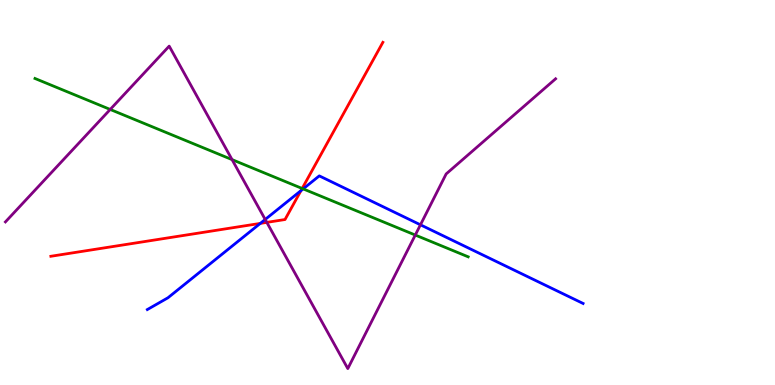[{'lines': ['blue', 'red'], 'intersections': [{'x': 3.36, 'y': 4.2}, {'x': 3.88, 'y': 5.05}]}, {'lines': ['green', 'red'], 'intersections': [{'x': 3.9, 'y': 5.1}]}, {'lines': ['purple', 'red'], 'intersections': [{'x': 3.44, 'y': 4.22}]}, {'lines': ['blue', 'green'], 'intersections': [{'x': 3.91, 'y': 5.09}]}, {'lines': ['blue', 'purple'], 'intersections': [{'x': 3.42, 'y': 4.3}, {'x': 5.43, 'y': 4.16}]}, {'lines': ['green', 'purple'], 'intersections': [{'x': 1.42, 'y': 7.16}, {'x': 2.99, 'y': 5.85}, {'x': 5.36, 'y': 3.89}]}]